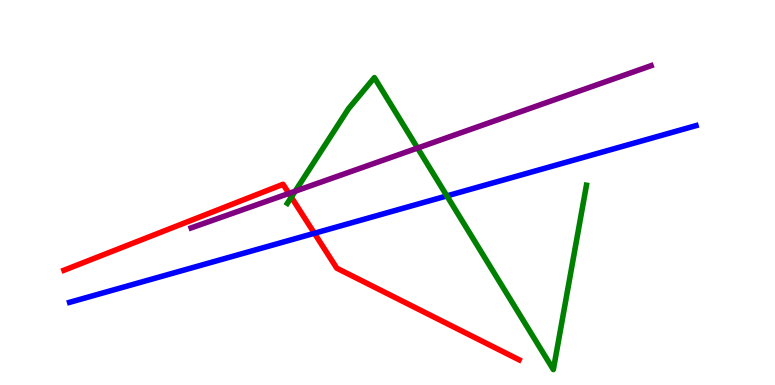[{'lines': ['blue', 'red'], 'intersections': [{'x': 4.06, 'y': 3.94}]}, {'lines': ['green', 'red'], 'intersections': [{'x': 3.76, 'y': 4.88}]}, {'lines': ['purple', 'red'], 'intersections': [{'x': 3.73, 'y': 4.98}]}, {'lines': ['blue', 'green'], 'intersections': [{'x': 5.77, 'y': 4.91}]}, {'lines': ['blue', 'purple'], 'intersections': []}, {'lines': ['green', 'purple'], 'intersections': [{'x': 3.81, 'y': 5.03}, {'x': 5.39, 'y': 6.15}]}]